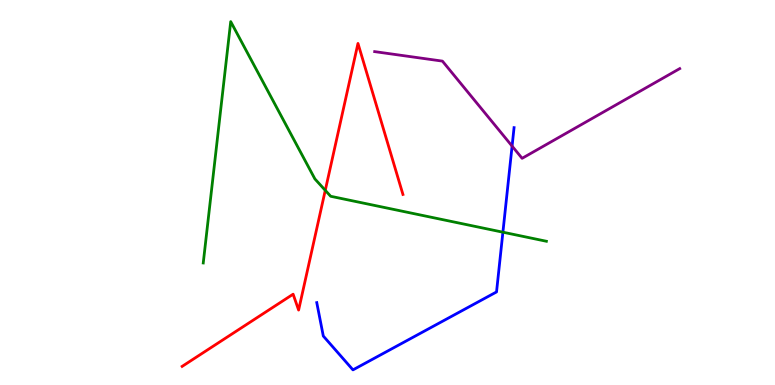[{'lines': ['blue', 'red'], 'intersections': []}, {'lines': ['green', 'red'], 'intersections': [{'x': 4.2, 'y': 5.06}]}, {'lines': ['purple', 'red'], 'intersections': []}, {'lines': ['blue', 'green'], 'intersections': [{'x': 6.49, 'y': 3.97}]}, {'lines': ['blue', 'purple'], 'intersections': [{'x': 6.61, 'y': 6.2}]}, {'lines': ['green', 'purple'], 'intersections': []}]